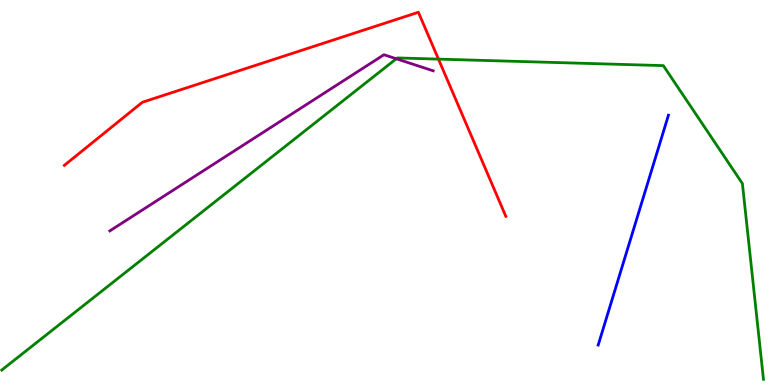[{'lines': ['blue', 'red'], 'intersections': []}, {'lines': ['green', 'red'], 'intersections': [{'x': 5.66, 'y': 8.46}]}, {'lines': ['purple', 'red'], 'intersections': []}, {'lines': ['blue', 'green'], 'intersections': []}, {'lines': ['blue', 'purple'], 'intersections': []}, {'lines': ['green', 'purple'], 'intersections': [{'x': 5.11, 'y': 8.47}]}]